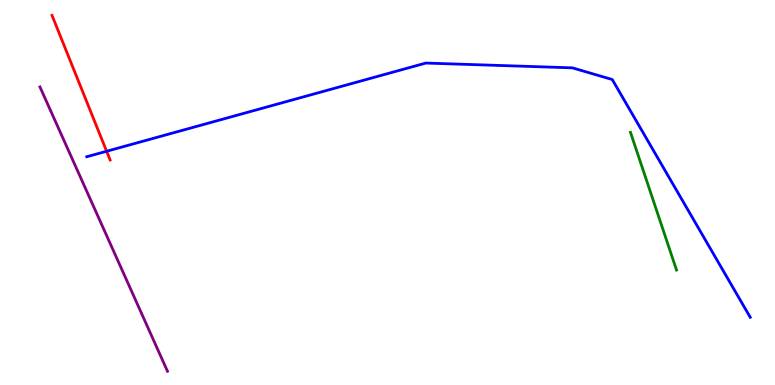[{'lines': ['blue', 'red'], 'intersections': [{'x': 1.38, 'y': 6.07}]}, {'lines': ['green', 'red'], 'intersections': []}, {'lines': ['purple', 'red'], 'intersections': []}, {'lines': ['blue', 'green'], 'intersections': []}, {'lines': ['blue', 'purple'], 'intersections': []}, {'lines': ['green', 'purple'], 'intersections': []}]